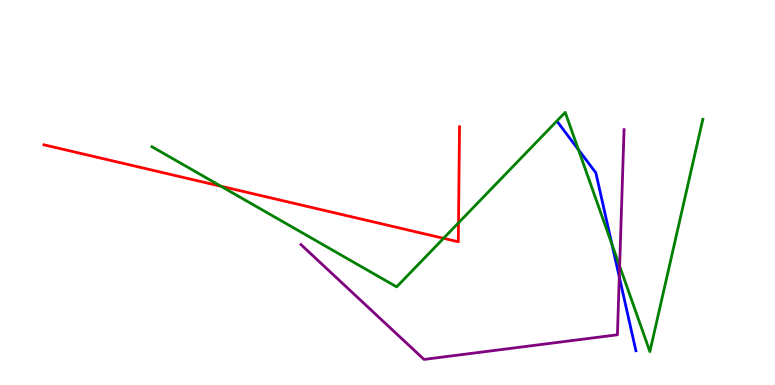[{'lines': ['blue', 'red'], 'intersections': []}, {'lines': ['green', 'red'], 'intersections': [{'x': 2.85, 'y': 5.16}, {'x': 5.72, 'y': 3.81}, {'x': 5.92, 'y': 4.21}]}, {'lines': ['purple', 'red'], 'intersections': []}, {'lines': ['blue', 'green'], 'intersections': [{'x': 7.46, 'y': 6.11}, {'x': 7.9, 'y': 3.65}]}, {'lines': ['blue', 'purple'], 'intersections': [{'x': 7.99, 'y': 2.81}]}, {'lines': ['green', 'purple'], 'intersections': [{'x': 8.0, 'y': 3.09}]}]